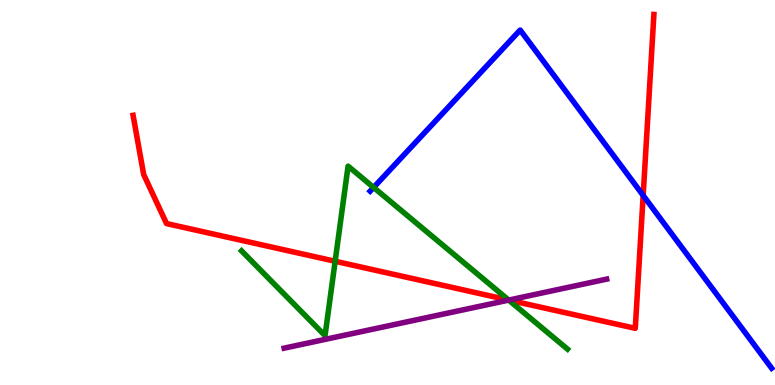[{'lines': ['blue', 'red'], 'intersections': [{'x': 8.3, 'y': 4.92}]}, {'lines': ['green', 'red'], 'intersections': [{'x': 4.32, 'y': 3.21}, {'x': 6.56, 'y': 2.21}]}, {'lines': ['purple', 'red'], 'intersections': [{'x': 6.57, 'y': 2.21}]}, {'lines': ['blue', 'green'], 'intersections': [{'x': 4.82, 'y': 5.13}]}, {'lines': ['blue', 'purple'], 'intersections': []}, {'lines': ['green', 'purple'], 'intersections': [{'x': 6.56, 'y': 2.21}]}]